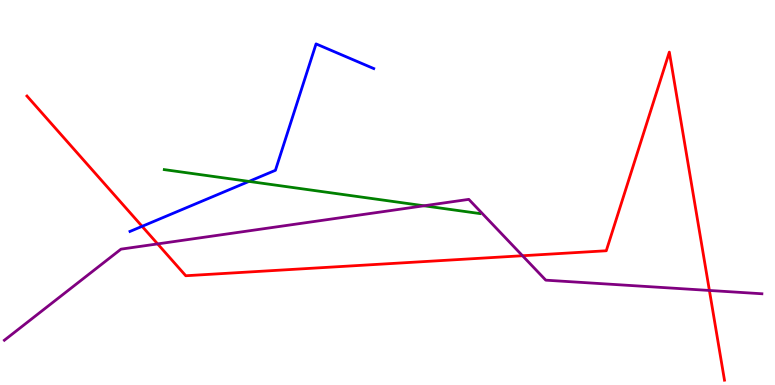[{'lines': ['blue', 'red'], 'intersections': [{'x': 1.83, 'y': 4.12}]}, {'lines': ['green', 'red'], 'intersections': []}, {'lines': ['purple', 'red'], 'intersections': [{'x': 2.03, 'y': 3.66}, {'x': 6.74, 'y': 3.36}, {'x': 9.15, 'y': 2.46}]}, {'lines': ['blue', 'green'], 'intersections': [{'x': 3.21, 'y': 5.29}]}, {'lines': ['blue', 'purple'], 'intersections': []}, {'lines': ['green', 'purple'], 'intersections': [{'x': 5.47, 'y': 4.65}]}]